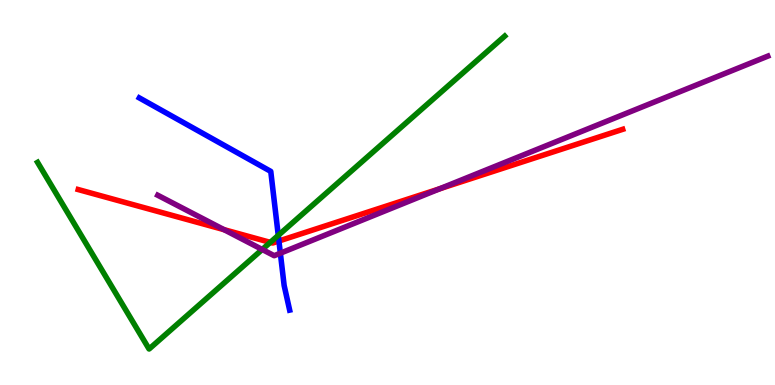[{'lines': ['blue', 'red'], 'intersections': [{'x': 3.6, 'y': 3.74}]}, {'lines': ['green', 'red'], 'intersections': [{'x': 3.49, 'y': 3.7}]}, {'lines': ['purple', 'red'], 'intersections': [{'x': 2.89, 'y': 4.04}, {'x': 5.68, 'y': 5.1}]}, {'lines': ['blue', 'green'], 'intersections': [{'x': 3.59, 'y': 3.89}]}, {'lines': ['blue', 'purple'], 'intersections': [{'x': 3.62, 'y': 3.42}]}, {'lines': ['green', 'purple'], 'intersections': [{'x': 3.38, 'y': 3.52}]}]